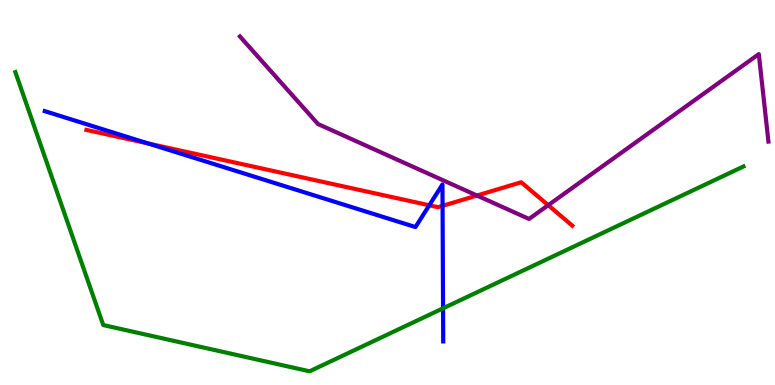[{'lines': ['blue', 'red'], 'intersections': [{'x': 1.91, 'y': 6.27}, {'x': 5.54, 'y': 4.67}, {'x': 5.71, 'y': 4.65}]}, {'lines': ['green', 'red'], 'intersections': []}, {'lines': ['purple', 'red'], 'intersections': [{'x': 6.15, 'y': 4.92}, {'x': 7.07, 'y': 4.67}]}, {'lines': ['blue', 'green'], 'intersections': [{'x': 5.72, 'y': 1.99}]}, {'lines': ['blue', 'purple'], 'intersections': []}, {'lines': ['green', 'purple'], 'intersections': []}]